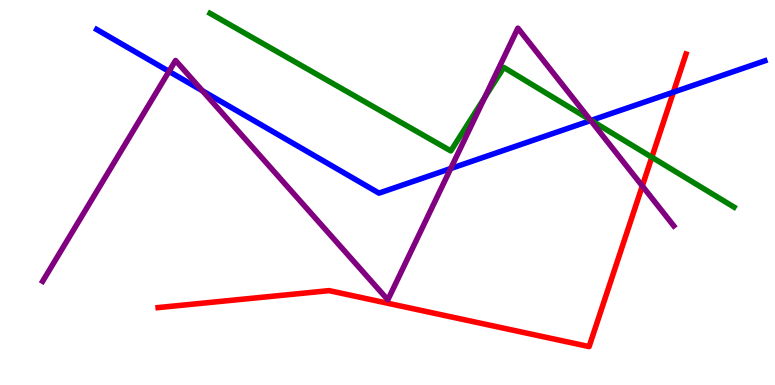[{'lines': ['blue', 'red'], 'intersections': [{'x': 8.69, 'y': 7.61}]}, {'lines': ['green', 'red'], 'intersections': [{'x': 8.41, 'y': 5.92}]}, {'lines': ['purple', 'red'], 'intersections': [{'x': 8.29, 'y': 5.17}]}, {'lines': ['blue', 'green'], 'intersections': [{'x': 7.63, 'y': 6.87}]}, {'lines': ['blue', 'purple'], 'intersections': [{'x': 2.18, 'y': 8.15}, {'x': 2.61, 'y': 7.64}, {'x': 5.82, 'y': 5.62}, {'x': 7.62, 'y': 6.87}]}, {'lines': ['green', 'purple'], 'intersections': [{'x': 6.25, 'y': 7.47}, {'x': 7.62, 'y': 6.89}]}]